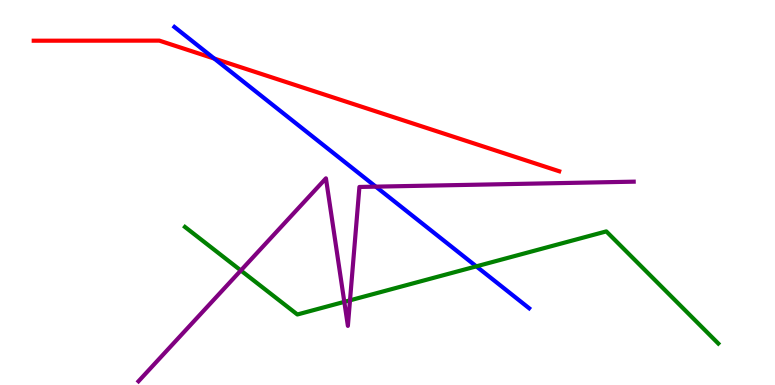[{'lines': ['blue', 'red'], 'intersections': [{'x': 2.76, 'y': 8.48}]}, {'lines': ['green', 'red'], 'intersections': []}, {'lines': ['purple', 'red'], 'intersections': []}, {'lines': ['blue', 'green'], 'intersections': [{'x': 6.15, 'y': 3.08}]}, {'lines': ['blue', 'purple'], 'intersections': [{'x': 4.85, 'y': 5.15}]}, {'lines': ['green', 'purple'], 'intersections': [{'x': 3.11, 'y': 2.97}, {'x': 4.44, 'y': 2.16}, {'x': 4.52, 'y': 2.2}]}]